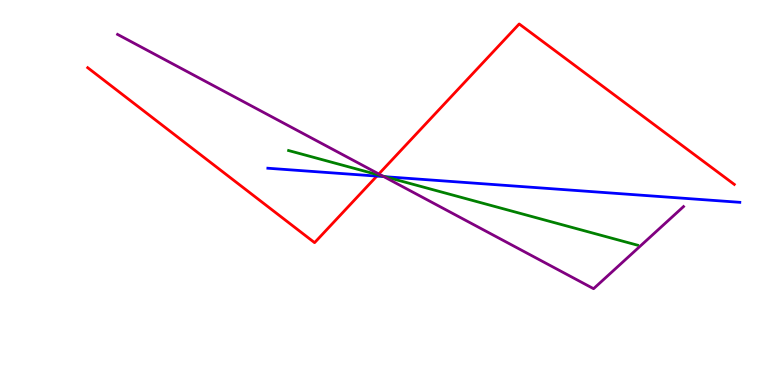[{'lines': ['blue', 'red'], 'intersections': [{'x': 4.86, 'y': 5.43}]}, {'lines': ['green', 'red'], 'intersections': [{'x': 4.88, 'y': 5.46}]}, {'lines': ['purple', 'red'], 'intersections': [{'x': 4.89, 'y': 5.48}]}, {'lines': ['blue', 'green'], 'intersections': [{'x': 4.97, 'y': 5.41}]}, {'lines': ['blue', 'purple'], 'intersections': [{'x': 4.95, 'y': 5.41}]}, {'lines': ['green', 'purple'], 'intersections': [{'x': 4.94, 'y': 5.43}]}]